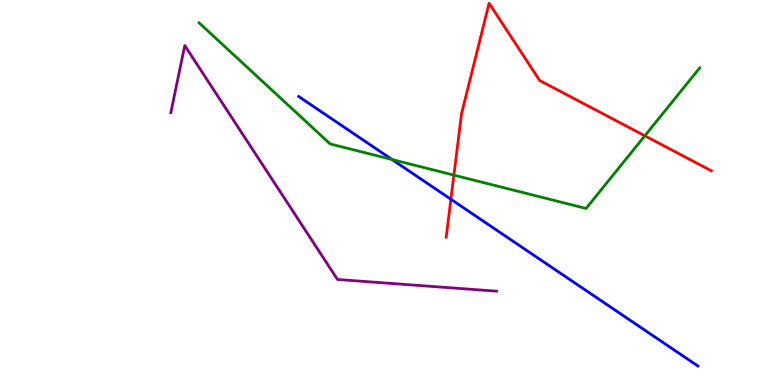[{'lines': ['blue', 'red'], 'intersections': [{'x': 5.82, 'y': 4.82}]}, {'lines': ['green', 'red'], 'intersections': [{'x': 5.86, 'y': 5.45}, {'x': 8.32, 'y': 6.47}]}, {'lines': ['purple', 'red'], 'intersections': []}, {'lines': ['blue', 'green'], 'intersections': [{'x': 5.06, 'y': 5.86}]}, {'lines': ['blue', 'purple'], 'intersections': []}, {'lines': ['green', 'purple'], 'intersections': []}]